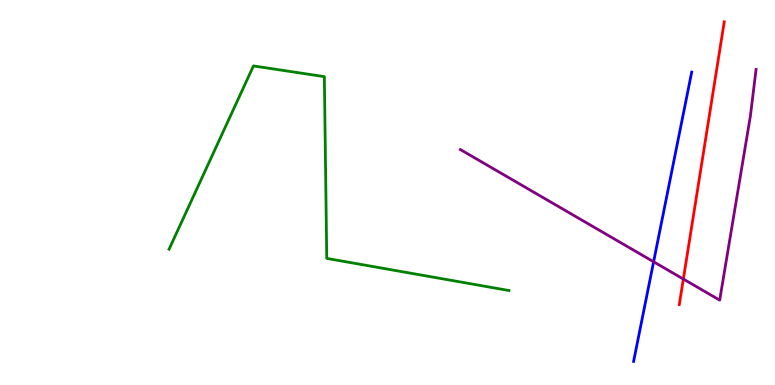[{'lines': ['blue', 'red'], 'intersections': []}, {'lines': ['green', 'red'], 'intersections': []}, {'lines': ['purple', 'red'], 'intersections': [{'x': 8.82, 'y': 2.75}]}, {'lines': ['blue', 'green'], 'intersections': []}, {'lines': ['blue', 'purple'], 'intersections': [{'x': 8.43, 'y': 3.2}]}, {'lines': ['green', 'purple'], 'intersections': []}]